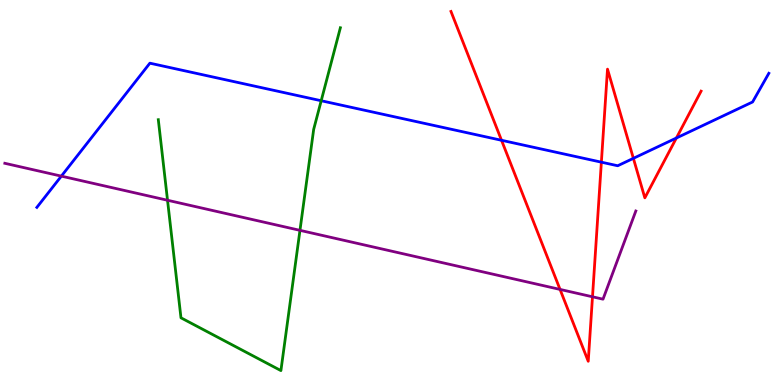[{'lines': ['blue', 'red'], 'intersections': [{'x': 6.47, 'y': 6.36}, {'x': 7.76, 'y': 5.79}, {'x': 8.17, 'y': 5.89}, {'x': 8.73, 'y': 6.42}]}, {'lines': ['green', 'red'], 'intersections': []}, {'lines': ['purple', 'red'], 'intersections': [{'x': 7.23, 'y': 2.48}, {'x': 7.65, 'y': 2.29}]}, {'lines': ['blue', 'green'], 'intersections': [{'x': 4.14, 'y': 7.38}]}, {'lines': ['blue', 'purple'], 'intersections': [{'x': 0.792, 'y': 5.43}]}, {'lines': ['green', 'purple'], 'intersections': [{'x': 2.16, 'y': 4.8}, {'x': 3.87, 'y': 4.02}]}]